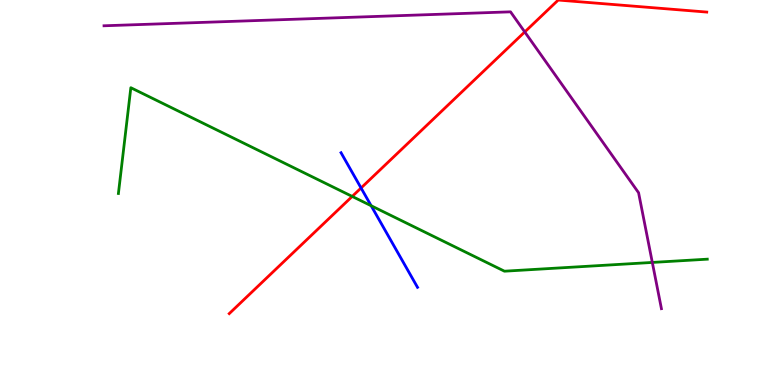[{'lines': ['blue', 'red'], 'intersections': [{'x': 4.66, 'y': 5.12}]}, {'lines': ['green', 'red'], 'intersections': [{'x': 4.54, 'y': 4.9}]}, {'lines': ['purple', 'red'], 'intersections': [{'x': 6.77, 'y': 9.17}]}, {'lines': ['blue', 'green'], 'intersections': [{'x': 4.79, 'y': 4.66}]}, {'lines': ['blue', 'purple'], 'intersections': []}, {'lines': ['green', 'purple'], 'intersections': [{'x': 8.42, 'y': 3.18}]}]